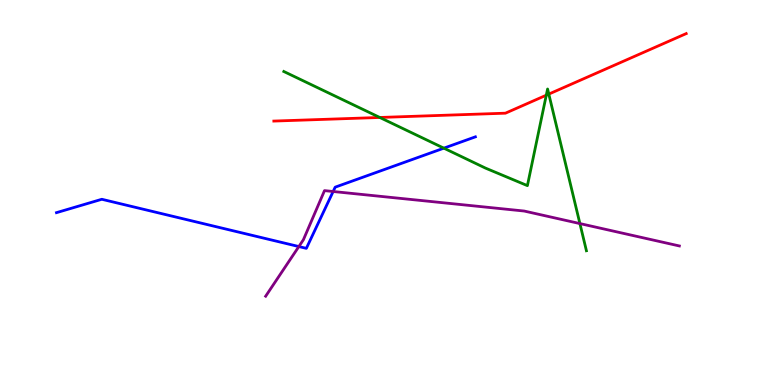[{'lines': ['blue', 'red'], 'intersections': []}, {'lines': ['green', 'red'], 'intersections': [{'x': 4.9, 'y': 6.95}, {'x': 7.05, 'y': 7.53}, {'x': 7.08, 'y': 7.56}]}, {'lines': ['purple', 'red'], 'intersections': []}, {'lines': ['blue', 'green'], 'intersections': [{'x': 5.73, 'y': 6.15}]}, {'lines': ['blue', 'purple'], 'intersections': [{'x': 3.86, 'y': 3.6}, {'x': 4.3, 'y': 5.03}]}, {'lines': ['green', 'purple'], 'intersections': [{'x': 7.48, 'y': 4.19}]}]